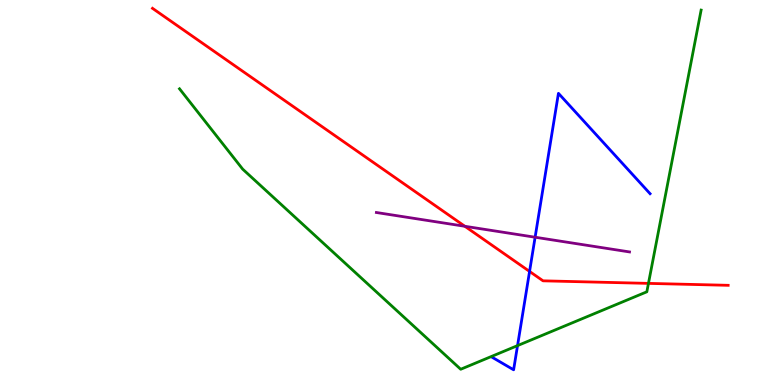[{'lines': ['blue', 'red'], 'intersections': [{'x': 6.83, 'y': 2.95}]}, {'lines': ['green', 'red'], 'intersections': [{'x': 8.37, 'y': 2.64}]}, {'lines': ['purple', 'red'], 'intersections': [{'x': 6.0, 'y': 4.12}]}, {'lines': ['blue', 'green'], 'intersections': [{'x': 6.68, 'y': 1.02}]}, {'lines': ['blue', 'purple'], 'intersections': [{'x': 6.9, 'y': 3.84}]}, {'lines': ['green', 'purple'], 'intersections': []}]